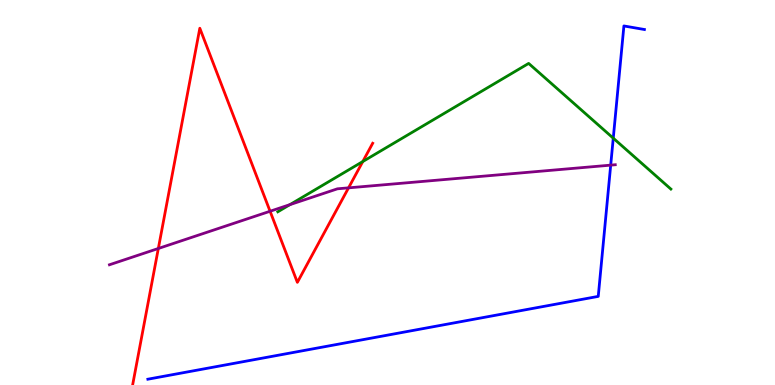[{'lines': ['blue', 'red'], 'intersections': []}, {'lines': ['green', 'red'], 'intersections': [{'x': 4.68, 'y': 5.8}]}, {'lines': ['purple', 'red'], 'intersections': [{'x': 2.04, 'y': 3.55}, {'x': 3.48, 'y': 4.51}, {'x': 4.5, 'y': 5.12}]}, {'lines': ['blue', 'green'], 'intersections': [{'x': 7.91, 'y': 6.41}]}, {'lines': ['blue', 'purple'], 'intersections': [{'x': 7.88, 'y': 5.71}]}, {'lines': ['green', 'purple'], 'intersections': [{'x': 3.74, 'y': 4.68}]}]